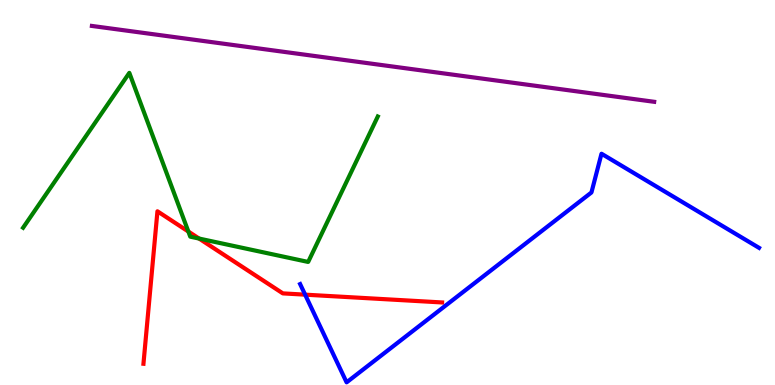[{'lines': ['blue', 'red'], 'intersections': [{'x': 3.94, 'y': 2.35}]}, {'lines': ['green', 'red'], 'intersections': [{'x': 2.43, 'y': 3.99}, {'x': 2.57, 'y': 3.8}]}, {'lines': ['purple', 'red'], 'intersections': []}, {'lines': ['blue', 'green'], 'intersections': []}, {'lines': ['blue', 'purple'], 'intersections': []}, {'lines': ['green', 'purple'], 'intersections': []}]